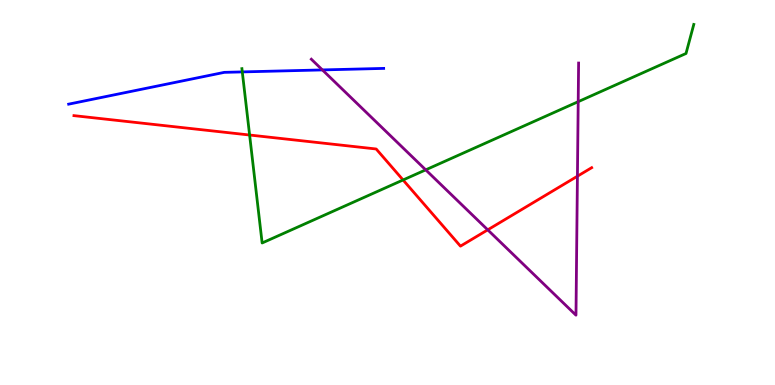[{'lines': ['blue', 'red'], 'intersections': []}, {'lines': ['green', 'red'], 'intersections': [{'x': 3.22, 'y': 6.49}, {'x': 5.2, 'y': 5.33}]}, {'lines': ['purple', 'red'], 'intersections': [{'x': 6.29, 'y': 4.03}, {'x': 7.45, 'y': 5.42}]}, {'lines': ['blue', 'green'], 'intersections': [{'x': 3.13, 'y': 8.13}]}, {'lines': ['blue', 'purple'], 'intersections': [{'x': 4.16, 'y': 8.18}]}, {'lines': ['green', 'purple'], 'intersections': [{'x': 5.49, 'y': 5.59}, {'x': 7.46, 'y': 7.36}]}]